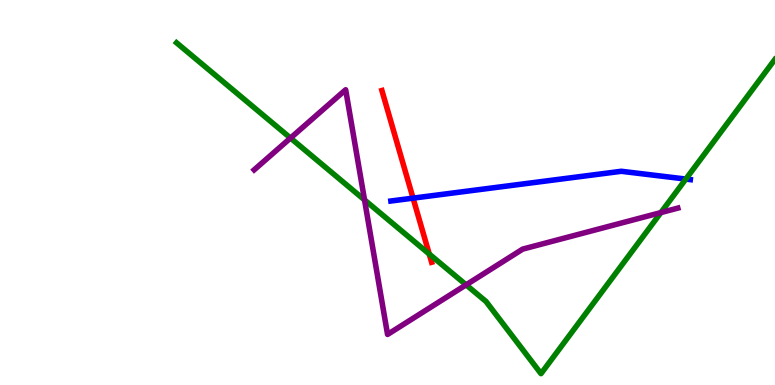[{'lines': ['blue', 'red'], 'intersections': [{'x': 5.33, 'y': 4.85}]}, {'lines': ['green', 'red'], 'intersections': [{'x': 5.54, 'y': 3.4}]}, {'lines': ['purple', 'red'], 'intersections': []}, {'lines': ['blue', 'green'], 'intersections': [{'x': 8.85, 'y': 5.35}]}, {'lines': ['blue', 'purple'], 'intersections': []}, {'lines': ['green', 'purple'], 'intersections': [{'x': 3.75, 'y': 6.41}, {'x': 4.7, 'y': 4.81}, {'x': 6.01, 'y': 2.6}, {'x': 8.53, 'y': 4.48}]}]